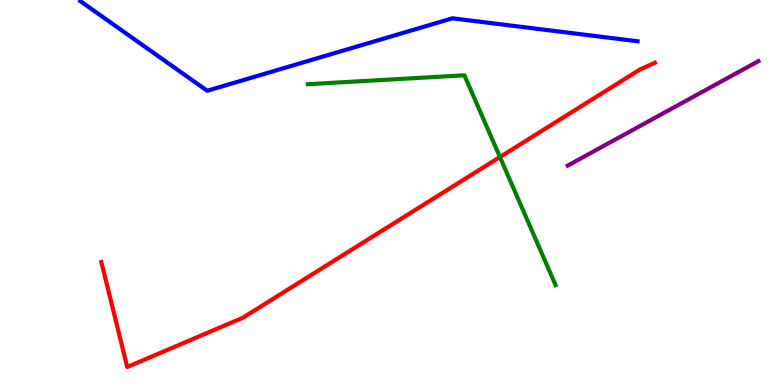[{'lines': ['blue', 'red'], 'intersections': []}, {'lines': ['green', 'red'], 'intersections': [{'x': 6.45, 'y': 5.92}]}, {'lines': ['purple', 'red'], 'intersections': []}, {'lines': ['blue', 'green'], 'intersections': []}, {'lines': ['blue', 'purple'], 'intersections': []}, {'lines': ['green', 'purple'], 'intersections': []}]